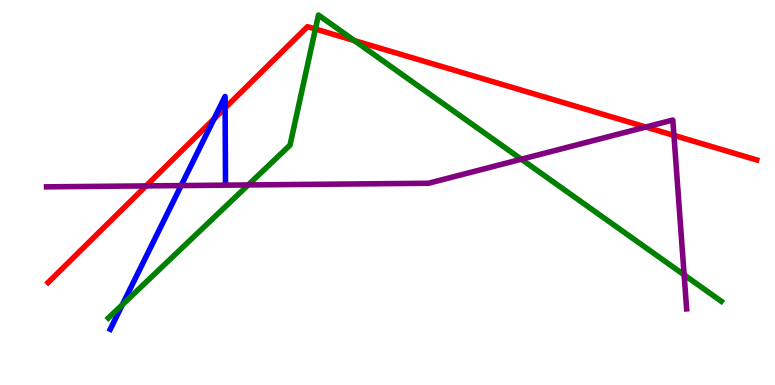[{'lines': ['blue', 'red'], 'intersections': [{'x': 2.76, 'y': 6.91}, {'x': 2.9, 'y': 7.2}]}, {'lines': ['green', 'red'], 'intersections': [{'x': 4.07, 'y': 9.25}, {'x': 4.57, 'y': 8.95}]}, {'lines': ['purple', 'red'], 'intersections': [{'x': 1.88, 'y': 5.17}, {'x': 8.33, 'y': 6.7}, {'x': 8.7, 'y': 6.48}]}, {'lines': ['blue', 'green'], 'intersections': [{'x': 1.58, 'y': 2.09}]}, {'lines': ['blue', 'purple'], 'intersections': [{'x': 2.34, 'y': 5.18}]}, {'lines': ['green', 'purple'], 'intersections': [{'x': 3.2, 'y': 5.2}, {'x': 6.73, 'y': 5.86}, {'x': 8.83, 'y': 2.86}]}]